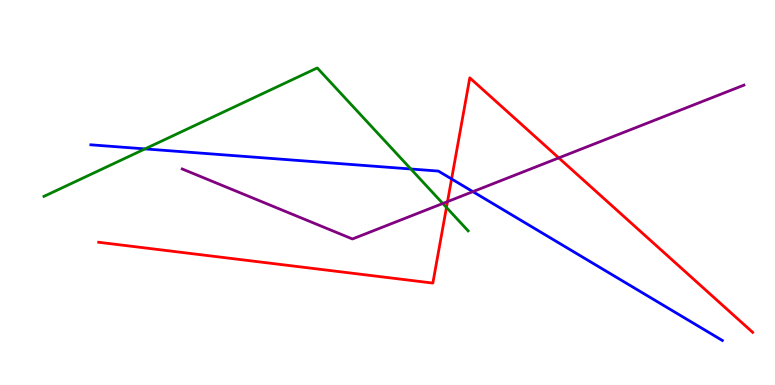[{'lines': ['blue', 'red'], 'intersections': [{'x': 5.83, 'y': 5.35}]}, {'lines': ['green', 'red'], 'intersections': [{'x': 5.76, 'y': 4.61}]}, {'lines': ['purple', 'red'], 'intersections': [{'x': 5.77, 'y': 4.76}, {'x': 7.21, 'y': 5.9}]}, {'lines': ['blue', 'green'], 'intersections': [{'x': 1.87, 'y': 6.13}, {'x': 5.3, 'y': 5.61}]}, {'lines': ['blue', 'purple'], 'intersections': [{'x': 6.1, 'y': 5.02}]}, {'lines': ['green', 'purple'], 'intersections': [{'x': 5.71, 'y': 4.71}]}]